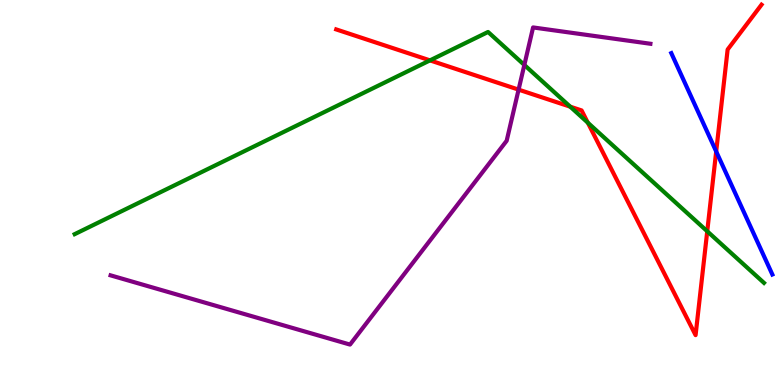[{'lines': ['blue', 'red'], 'intersections': [{'x': 9.24, 'y': 6.07}]}, {'lines': ['green', 'red'], 'intersections': [{'x': 5.55, 'y': 8.43}, {'x': 7.36, 'y': 7.23}, {'x': 7.58, 'y': 6.81}, {'x': 9.13, 'y': 3.99}]}, {'lines': ['purple', 'red'], 'intersections': [{'x': 6.69, 'y': 7.67}]}, {'lines': ['blue', 'green'], 'intersections': []}, {'lines': ['blue', 'purple'], 'intersections': []}, {'lines': ['green', 'purple'], 'intersections': [{'x': 6.77, 'y': 8.31}]}]